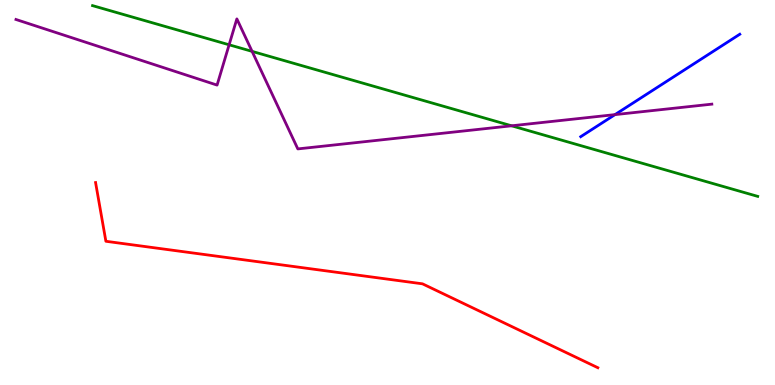[{'lines': ['blue', 'red'], 'intersections': []}, {'lines': ['green', 'red'], 'intersections': []}, {'lines': ['purple', 'red'], 'intersections': []}, {'lines': ['blue', 'green'], 'intersections': []}, {'lines': ['blue', 'purple'], 'intersections': [{'x': 7.94, 'y': 7.02}]}, {'lines': ['green', 'purple'], 'intersections': [{'x': 2.96, 'y': 8.84}, {'x': 3.25, 'y': 8.67}, {'x': 6.6, 'y': 6.73}]}]